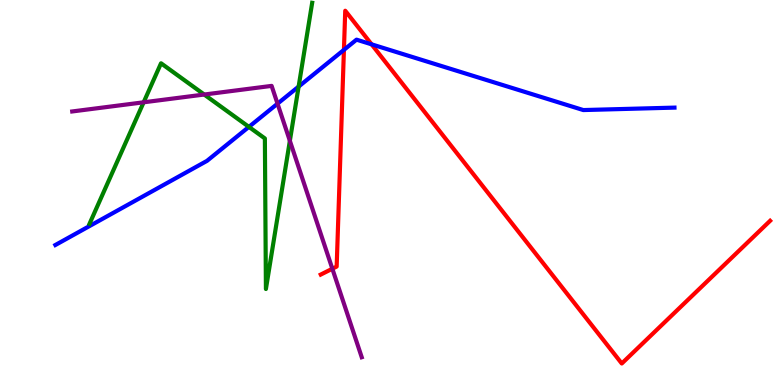[{'lines': ['blue', 'red'], 'intersections': [{'x': 4.44, 'y': 8.7}, {'x': 4.79, 'y': 8.85}]}, {'lines': ['green', 'red'], 'intersections': []}, {'lines': ['purple', 'red'], 'intersections': [{'x': 4.29, 'y': 3.02}]}, {'lines': ['blue', 'green'], 'intersections': [{'x': 3.21, 'y': 6.7}, {'x': 3.85, 'y': 7.75}]}, {'lines': ['blue', 'purple'], 'intersections': [{'x': 3.58, 'y': 7.31}]}, {'lines': ['green', 'purple'], 'intersections': [{'x': 1.85, 'y': 7.34}, {'x': 2.64, 'y': 7.54}, {'x': 3.74, 'y': 6.34}]}]